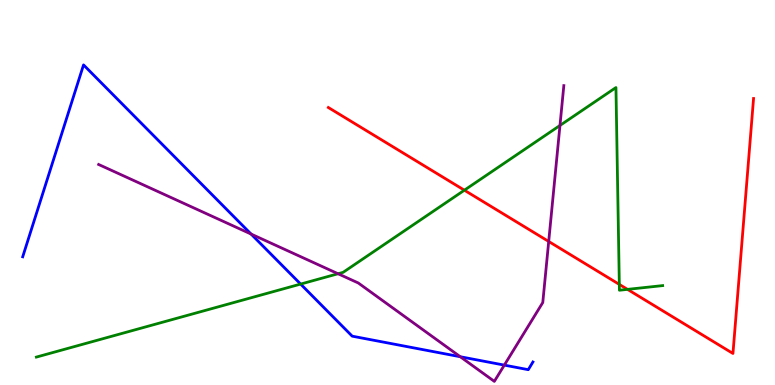[{'lines': ['blue', 'red'], 'intersections': []}, {'lines': ['green', 'red'], 'intersections': [{'x': 5.99, 'y': 5.06}, {'x': 7.99, 'y': 2.61}, {'x': 8.1, 'y': 2.48}]}, {'lines': ['purple', 'red'], 'intersections': [{'x': 7.08, 'y': 3.73}]}, {'lines': ['blue', 'green'], 'intersections': [{'x': 3.88, 'y': 2.62}]}, {'lines': ['blue', 'purple'], 'intersections': [{'x': 3.24, 'y': 3.92}, {'x': 5.94, 'y': 0.734}, {'x': 6.51, 'y': 0.516}]}, {'lines': ['green', 'purple'], 'intersections': [{'x': 4.36, 'y': 2.89}, {'x': 7.23, 'y': 6.74}]}]